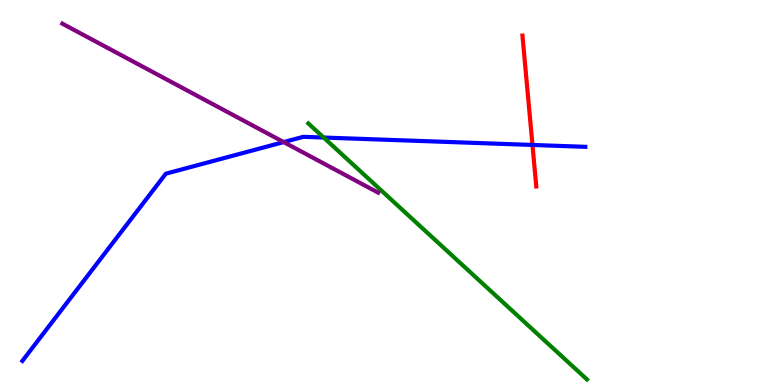[{'lines': ['blue', 'red'], 'intersections': [{'x': 6.87, 'y': 6.23}]}, {'lines': ['green', 'red'], 'intersections': []}, {'lines': ['purple', 'red'], 'intersections': []}, {'lines': ['blue', 'green'], 'intersections': [{'x': 4.18, 'y': 6.43}]}, {'lines': ['blue', 'purple'], 'intersections': [{'x': 3.66, 'y': 6.31}]}, {'lines': ['green', 'purple'], 'intersections': []}]